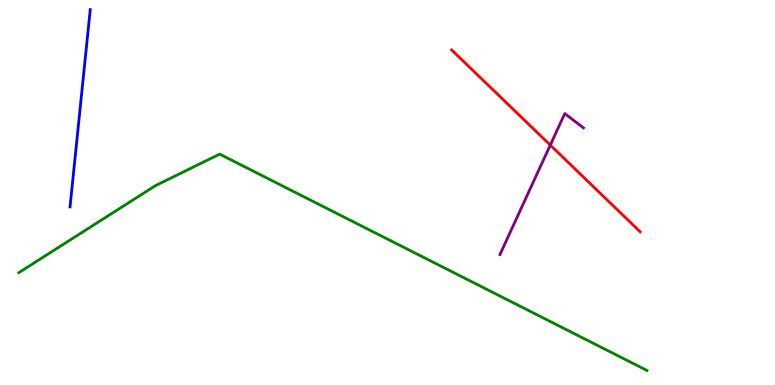[{'lines': ['blue', 'red'], 'intersections': []}, {'lines': ['green', 'red'], 'intersections': []}, {'lines': ['purple', 'red'], 'intersections': [{'x': 7.1, 'y': 6.23}]}, {'lines': ['blue', 'green'], 'intersections': []}, {'lines': ['blue', 'purple'], 'intersections': []}, {'lines': ['green', 'purple'], 'intersections': []}]